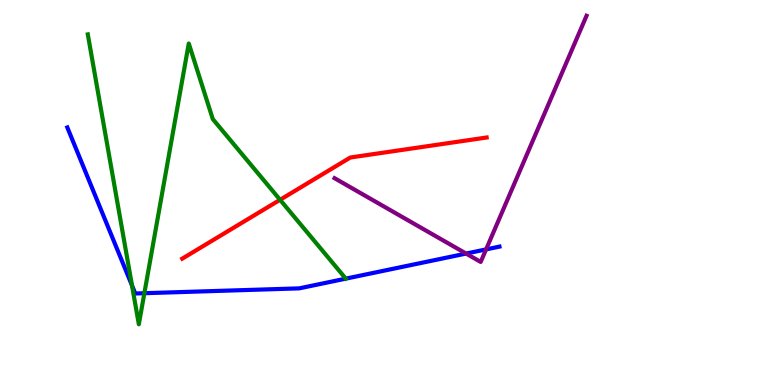[{'lines': ['blue', 'red'], 'intersections': []}, {'lines': ['green', 'red'], 'intersections': [{'x': 3.61, 'y': 4.81}]}, {'lines': ['purple', 'red'], 'intersections': []}, {'lines': ['blue', 'green'], 'intersections': [{'x': 1.7, 'y': 2.58}, {'x': 1.86, 'y': 2.38}]}, {'lines': ['blue', 'purple'], 'intersections': [{'x': 6.01, 'y': 3.41}, {'x': 6.27, 'y': 3.52}]}, {'lines': ['green', 'purple'], 'intersections': []}]